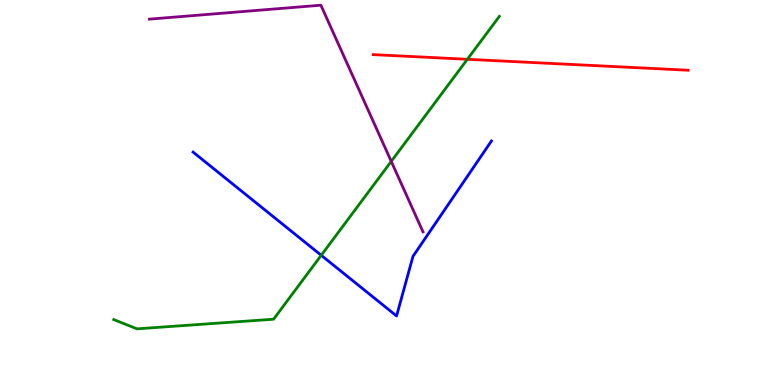[{'lines': ['blue', 'red'], 'intersections': []}, {'lines': ['green', 'red'], 'intersections': [{'x': 6.03, 'y': 8.46}]}, {'lines': ['purple', 'red'], 'intersections': []}, {'lines': ['blue', 'green'], 'intersections': [{'x': 4.14, 'y': 3.37}]}, {'lines': ['blue', 'purple'], 'intersections': []}, {'lines': ['green', 'purple'], 'intersections': [{'x': 5.05, 'y': 5.81}]}]